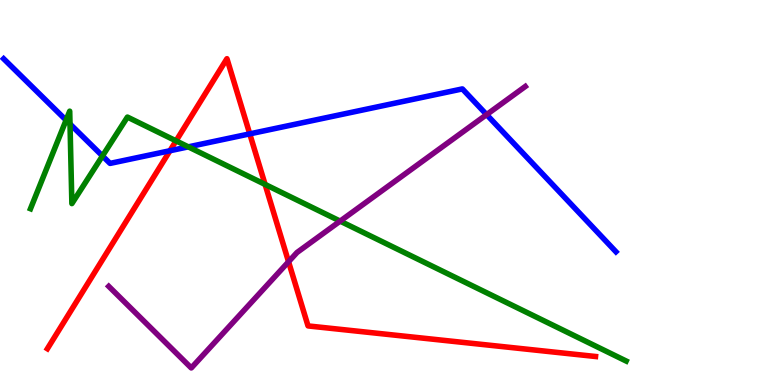[{'lines': ['blue', 'red'], 'intersections': [{'x': 2.19, 'y': 6.08}, {'x': 3.22, 'y': 6.52}]}, {'lines': ['green', 'red'], 'intersections': [{'x': 2.27, 'y': 6.34}, {'x': 3.42, 'y': 5.21}]}, {'lines': ['purple', 'red'], 'intersections': [{'x': 3.72, 'y': 3.2}]}, {'lines': ['blue', 'green'], 'intersections': [{'x': 0.853, 'y': 6.88}, {'x': 0.903, 'y': 6.78}, {'x': 1.32, 'y': 5.95}, {'x': 2.43, 'y': 6.19}]}, {'lines': ['blue', 'purple'], 'intersections': [{'x': 6.28, 'y': 7.02}]}, {'lines': ['green', 'purple'], 'intersections': [{'x': 4.39, 'y': 4.26}]}]